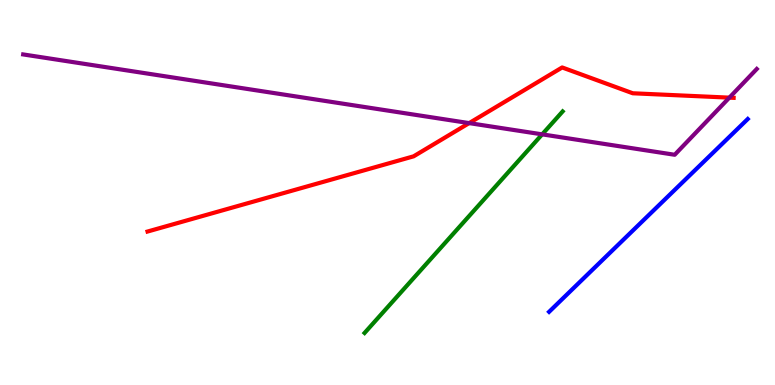[{'lines': ['blue', 'red'], 'intersections': []}, {'lines': ['green', 'red'], 'intersections': []}, {'lines': ['purple', 'red'], 'intersections': [{'x': 6.05, 'y': 6.8}, {'x': 9.41, 'y': 7.46}]}, {'lines': ['blue', 'green'], 'intersections': []}, {'lines': ['blue', 'purple'], 'intersections': []}, {'lines': ['green', 'purple'], 'intersections': [{'x': 7.0, 'y': 6.51}]}]